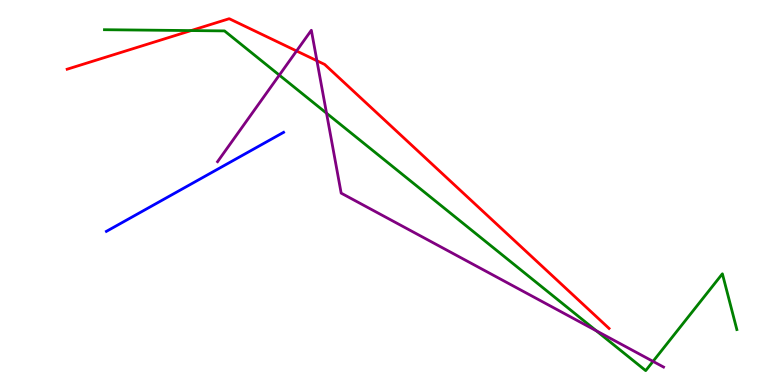[{'lines': ['blue', 'red'], 'intersections': []}, {'lines': ['green', 'red'], 'intersections': [{'x': 2.47, 'y': 9.21}]}, {'lines': ['purple', 'red'], 'intersections': [{'x': 3.83, 'y': 8.68}, {'x': 4.09, 'y': 8.42}]}, {'lines': ['blue', 'green'], 'intersections': []}, {'lines': ['blue', 'purple'], 'intersections': []}, {'lines': ['green', 'purple'], 'intersections': [{'x': 3.6, 'y': 8.05}, {'x': 4.21, 'y': 7.06}, {'x': 7.69, 'y': 1.41}, {'x': 8.43, 'y': 0.613}]}]